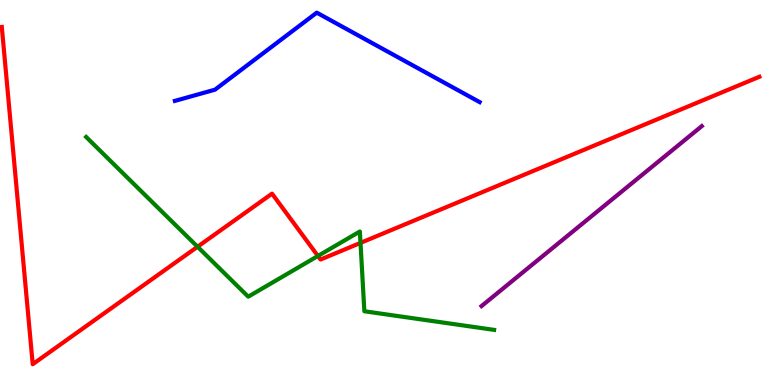[{'lines': ['blue', 'red'], 'intersections': []}, {'lines': ['green', 'red'], 'intersections': [{'x': 2.55, 'y': 3.59}, {'x': 4.1, 'y': 3.35}, {'x': 4.65, 'y': 3.69}]}, {'lines': ['purple', 'red'], 'intersections': []}, {'lines': ['blue', 'green'], 'intersections': []}, {'lines': ['blue', 'purple'], 'intersections': []}, {'lines': ['green', 'purple'], 'intersections': []}]